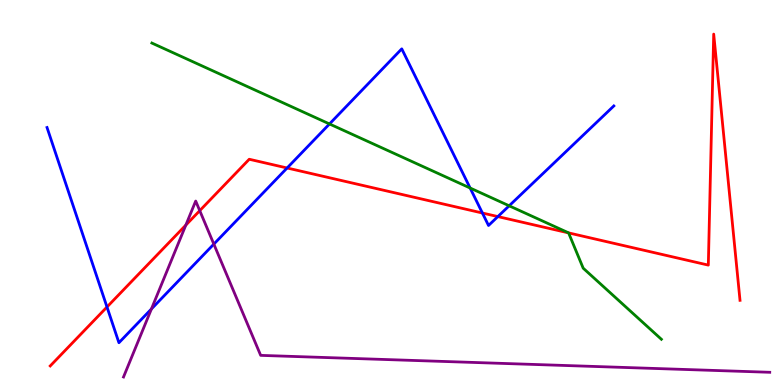[{'lines': ['blue', 'red'], 'intersections': [{'x': 1.38, 'y': 2.03}, {'x': 3.7, 'y': 5.64}, {'x': 6.22, 'y': 4.47}, {'x': 6.42, 'y': 4.37}]}, {'lines': ['green', 'red'], 'intersections': [{'x': 7.34, 'y': 3.95}]}, {'lines': ['purple', 'red'], 'intersections': [{'x': 2.4, 'y': 4.15}, {'x': 2.58, 'y': 4.53}]}, {'lines': ['blue', 'green'], 'intersections': [{'x': 4.25, 'y': 6.78}, {'x': 6.07, 'y': 5.12}, {'x': 6.57, 'y': 4.65}]}, {'lines': ['blue', 'purple'], 'intersections': [{'x': 1.95, 'y': 1.98}, {'x': 2.76, 'y': 3.66}]}, {'lines': ['green', 'purple'], 'intersections': []}]